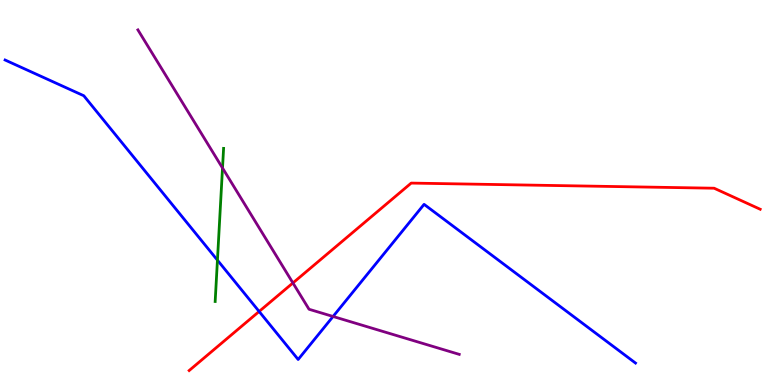[{'lines': ['blue', 'red'], 'intersections': [{'x': 3.34, 'y': 1.91}]}, {'lines': ['green', 'red'], 'intersections': []}, {'lines': ['purple', 'red'], 'intersections': [{'x': 3.78, 'y': 2.65}]}, {'lines': ['blue', 'green'], 'intersections': [{'x': 2.81, 'y': 3.24}]}, {'lines': ['blue', 'purple'], 'intersections': [{'x': 4.3, 'y': 1.78}]}, {'lines': ['green', 'purple'], 'intersections': [{'x': 2.87, 'y': 5.64}]}]